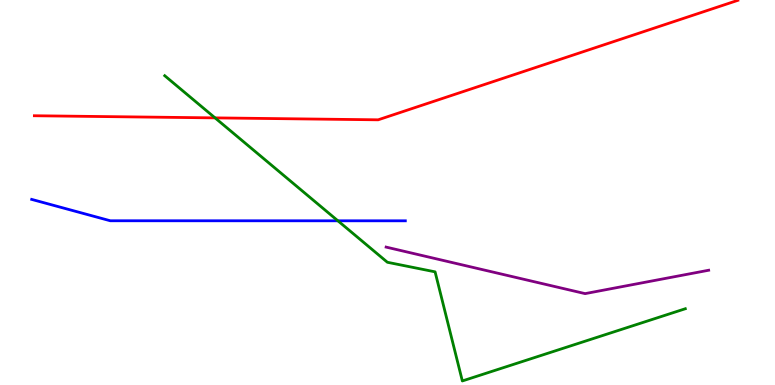[{'lines': ['blue', 'red'], 'intersections': []}, {'lines': ['green', 'red'], 'intersections': [{'x': 2.77, 'y': 6.94}]}, {'lines': ['purple', 'red'], 'intersections': []}, {'lines': ['blue', 'green'], 'intersections': [{'x': 4.36, 'y': 4.26}]}, {'lines': ['blue', 'purple'], 'intersections': []}, {'lines': ['green', 'purple'], 'intersections': []}]